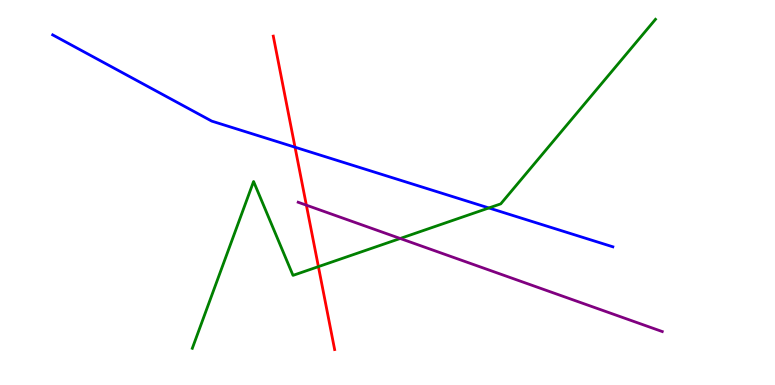[{'lines': ['blue', 'red'], 'intersections': [{'x': 3.81, 'y': 6.18}]}, {'lines': ['green', 'red'], 'intersections': [{'x': 4.11, 'y': 3.07}]}, {'lines': ['purple', 'red'], 'intersections': [{'x': 3.95, 'y': 4.67}]}, {'lines': ['blue', 'green'], 'intersections': [{'x': 6.31, 'y': 4.6}]}, {'lines': ['blue', 'purple'], 'intersections': []}, {'lines': ['green', 'purple'], 'intersections': [{'x': 5.16, 'y': 3.81}]}]